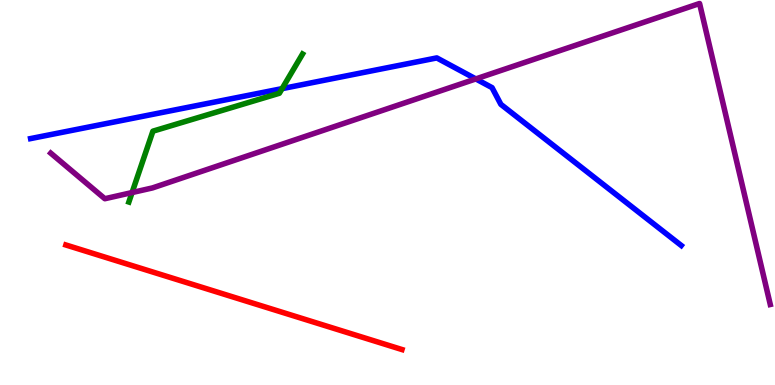[{'lines': ['blue', 'red'], 'intersections': []}, {'lines': ['green', 'red'], 'intersections': []}, {'lines': ['purple', 'red'], 'intersections': []}, {'lines': ['blue', 'green'], 'intersections': [{'x': 3.64, 'y': 7.7}]}, {'lines': ['blue', 'purple'], 'intersections': [{'x': 6.14, 'y': 7.95}]}, {'lines': ['green', 'purple'], 'intersections': [{'x': 1.7, 'y': 5.0}]}]